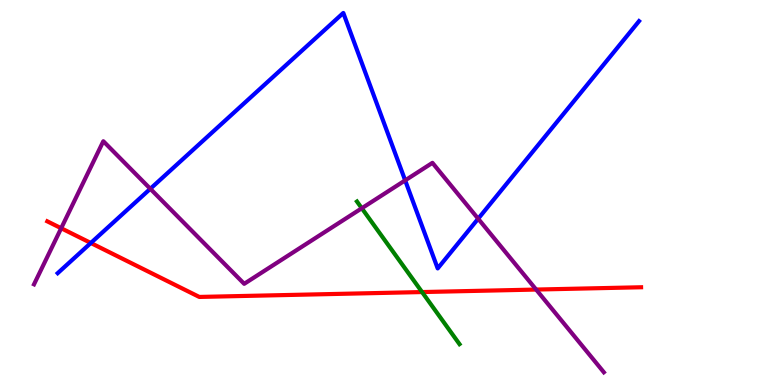[{'lines': ['blue', 'red'], 'intersections': [{'x': 1.17, 'y': 3.69}]}, {'lines': ['green', 'red'], 'intersections': [{'x': 5.45, 'y': 2.41}]}, {'lines': ['purple', 'red'], 'intersections': [{'x': 0.789, 'y': 4.07}, {'x': 6.92, 'y': 2.48}]}, {'lines': ['blue', 'green'], 'intersections': []}, {'lines': ['blue', 'purple'], 'intersections': [{'x': 1.94, 'y': 5.1}, {'x': 5.23, 'y': 5.31}, {'x': 6.17, 'y': 4.32}]}, {'lines': ['green', 'purple'], 'intersections': [{'x': 4.67, 'y': 4.59}]}]